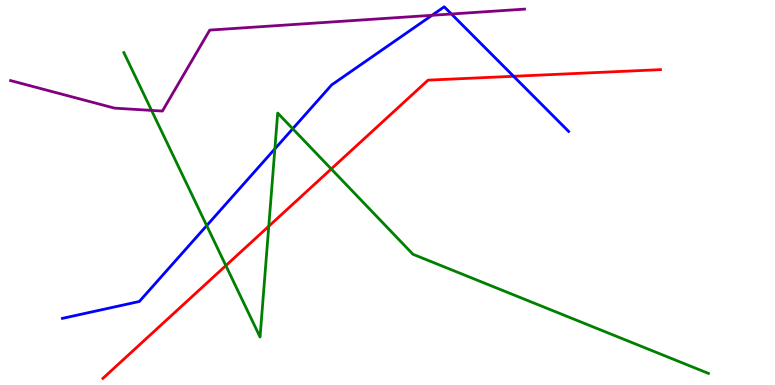[{'lines': ['blue', 'red'], 'intersections': [{'x': 6.63, 'y': 8.02}]}, {'lines': ['green', 'red'], 'intersections': [{'x': 2.91, 'y': 3.1}, {'x': 3.47, 'y': 4.12}, {'x': 4.27, 'y': 5.61}]}, {'lines': ['purple', 'red'], 'intersections': []}, {'lines': ['blue', 'green'], 'intersections': [{'x': 2.67, 'y': 4.14}, {'x': 3.55, 'y': 6.13}, {'x': 3.78, 'y': 6.66}]}, {'lines': ['blue', 'purple'], 'intersections': [{'x': 5.57, 'y': 9.6}, {'x': 5.82, 'y': 9.64}]}, {'lines': ['green', 'purple'], 'intersections': [{'x': 1.96, 'y': 7.13}]}]